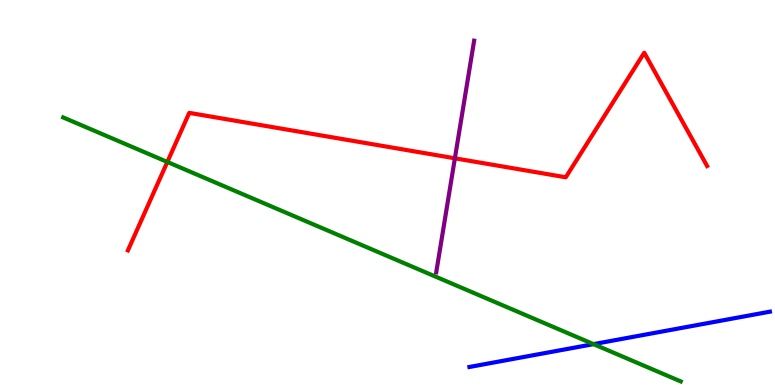[{'lines': ['blue', 'red'], 'intersections': []}, {'lines': ['green', 'red'], 'intersections': [{'x': 2.16, 'y': 5.79}]}, {'lines': ['purple', 'red'], 'intersections': [{'x': 5.87, 'y': 5.89}]}, {'lines': ['blue', 'green'], 'intersections': [{'x': 7.66, 'y': 1.06}]}, {'lines': ['blue', 'purple'], 'intersections': []}, {'lines': ['green', 'purple'], 'intersections': []}]